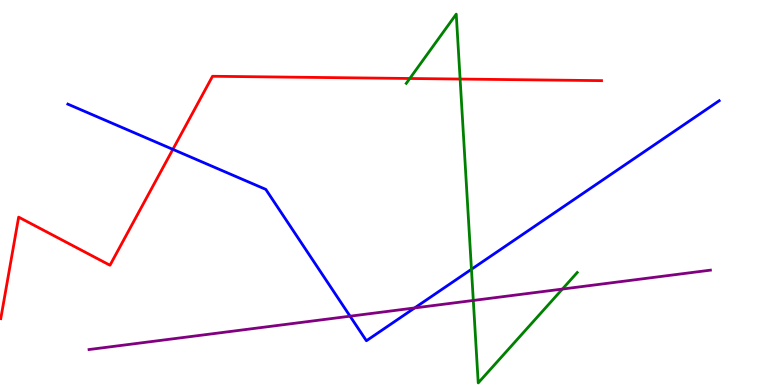[{'lines': ['blue', 'red'], 'intersections': [{'x': 2.23, 'y': 6.12}]}, {'lines': ['green', 'red'], 'intersections': [{'x': 5.29, 'y': 7.96}, {'x': 5.94, 'y': 7.95}]}, {'lines': ['purple', 'red'], 'intersections': []}, {'lines': ['blue', 'green'], 'intersections': [{'x': 6.08, 'y': 3.01}]}, {'lines': ['blue', 'purple'], 'intersections': [{'x': 4.52, 'y': 1.79}, {'x': 5.35, 'y': 2.0}]}, {'lines': ['green', 'purple'], 'intersections': [{'x': 6.11, 'y': 2.2}, {'x': 7.26, 'y': 2.49}]}]